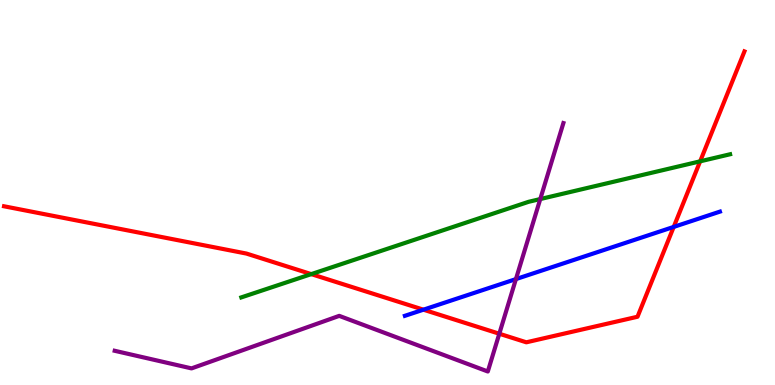[{'lines': ['blue', 'red'], 'intersections': [{'x': 5.46, 'y': 1.96}, {'x': 8.69, 'y': 4.11}]}, {'lines': ['green', 'red'], 'intersections': [{'x': 4.02, 'y': 2.88}, {'x': 9.03, 'y': 5.81}]}, {'lines': ['purple', 'red'], 'intersections': [{'x': 6.44, 'y': 1.33}]}, {'lines': ['blue', 'green'], 'intersections': []}, {'lines': ['blue', 'purple'], 'intersections': [{'x': 6.66, 'y': 2.75}]}, {'lines': ['green', 'purple'], 'intersections': [{'x': 6.97, 'y': 4.83}]}]